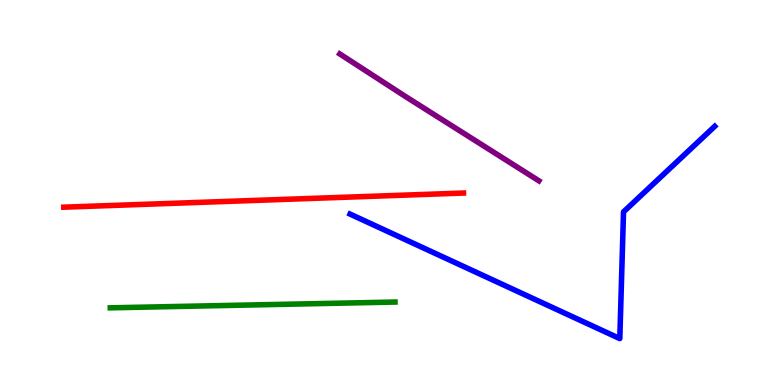[{'lines': ['blue', 'red'], 'intersections': []}, {'lines': ['green', 'red'], 'intersections': []}, {'lines': ['purple', 'red'], 'intersections': []}, {'lines': ['blue', 'green'], 'intersections': []}, {'lines': ['blue', 'purple'], 'intersections': []}, {'lines': ['green', 'purple'], 'intersections': []}]